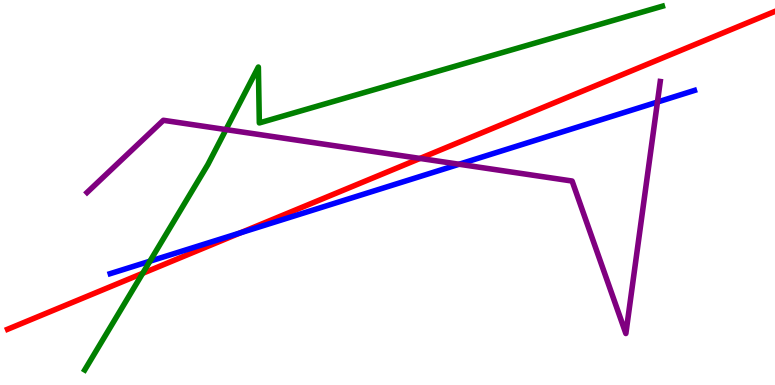[{'lines': ['blue', 'red'], 'intersections': [{'x': 3.1, 'y': 3.95}]}, {'lines': ['green', 'red'], 'intersections': [{'x': 1.84, 'y': 2.9}]}, {'lines': ['purple', 'red'], 'intersections': [{'x': 5.42, 'y': 5.88}]}, {'lines': ['blue', 'green'], 'intersections': [{'x': 1.93, 'y': 3.22}]}, {'lines': ['blue', 'purple'], 'intersections': [{'x': 5.92, 'y': 5.73}, {'x': 8.48, 'y': 7.35}]}, {'lines': ['green', 'purple'], 'intersections': [{'x': 2.92, 'y': 6.63}]}]